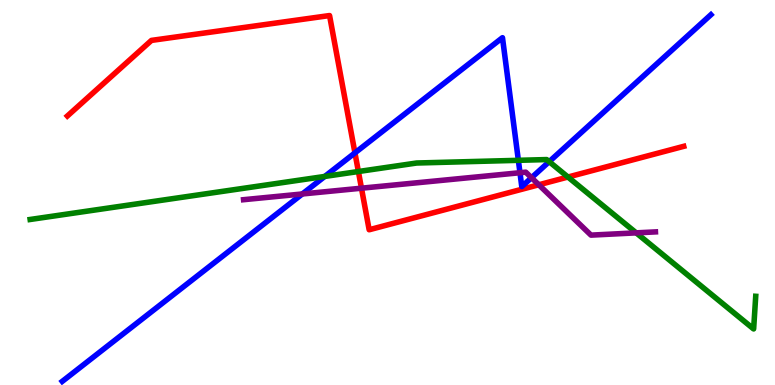[{'lines': ['blue', 'red'], 'intersections': [{'x': 4.58, 'y': 6.03}]}, {'lines': ['green', 'red'], 'intersections': [{'x': 4.62, 'y': 5.54}, {'x': 7.33, 'y': 5.4}]}, {'lines': ['purple', 'red'], 'intersections': [{'x': 4.66, 'y': 5.11}, {'x': 6.95, 'y': 5.2}]}, {'lines': ['blue', 'green'], 'intersections': [{'x': 4.19, 'y': 5.42}, {'x': 6.69, 'y': 5.84}, {'x': 7.09, 'y': 5.8}]}, {'lines': ['blue', 'purple'], 'intersections': [{'x': 3.9, 'y': 4.96}, {'x': 6.71, 'y': 5.51}, {'x': 6.86, 'y': 5.38}]}, {'lines': ['green', 'purple'], 'intersections': [{'x': 8.21, 'y': 3.95}]}]